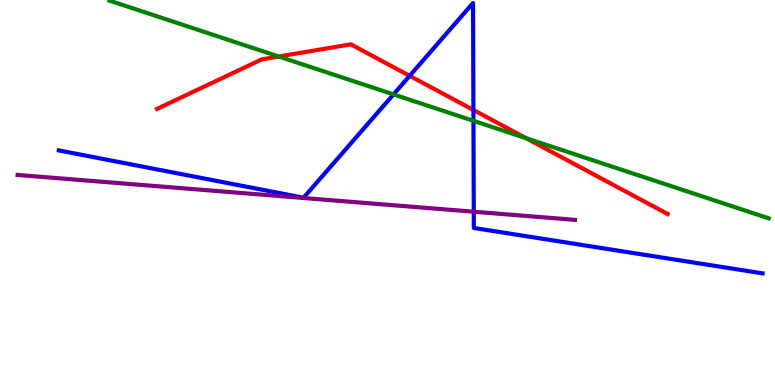[{'lines': ['blue', 'red'], 'intersections': [{'x': 5.29, 'y': 8.03}, {'x': 6.11, 'y': 7.14}]}, {'lines': ['green', 'red'], 'intersections': [{'x': 3.6, 'y': 8.53}, {'x': 6.79, 'y': 6.41}]}, {'lines': ['purple', 'red'], 'intersections': []}, {'lines': ['blue', 'green'], 'intersections': [{'x': 5.08, 'y': 7.55}, {'x': 6.11, 'y': 6.86}]}, {'lines': ['blue', 'purple'], 'intersections': [{'x': 6.11, 'y': 4.5}]}, {'lines': ['green', 'purple'], 'intersections': []}]